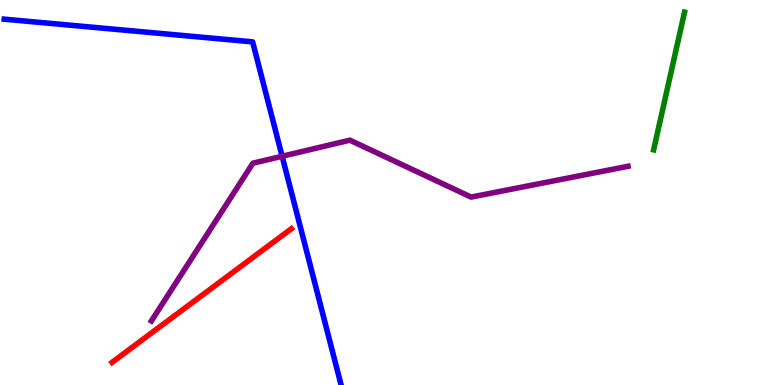[{'lines': ['blue', 'red'], 'intersections': []}, {'lines': ['green', 'red'], 'intersections': []}, {'lines': ['purple', 'red'], 'intersections': []}, {'lines': ['blue', 'green'], 'intersections': []}, {'lines': ['blue', 'purple'], 'intersections': [{'x': 3.64, 'y': 5.94}]}, {'lines': ['green', 'purple'], 'intersections': []}]